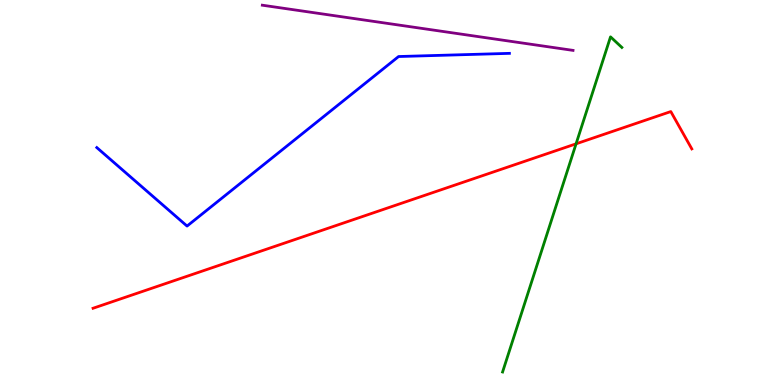[{'lines': ['blue', 'red'], 'intersections': []}, {'lines': ['green', 'red'], 'intersections': [{'x': 7.43, 'y': 6.26}]}, {'lines': ['purple', 'red'], 'intersections': []}, {'lines': ['blue', 'green'], 'intersections': []}, {'lines': ['blue', 'purple'], 'intersections': []}, {'lines': ['green', 'purple'], 'intersections': []}]